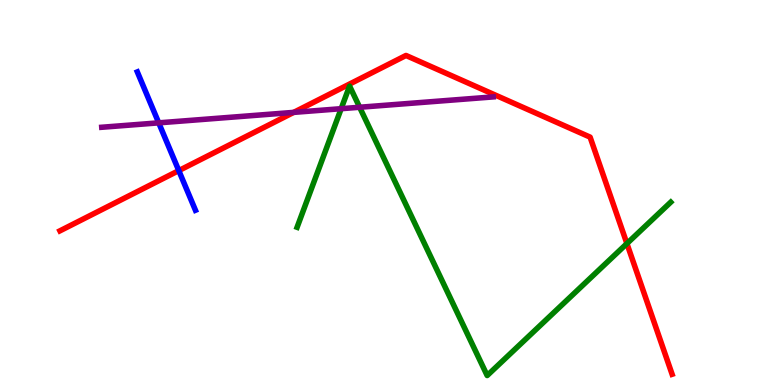[{'lines': ['blue', 'red'], 'intersections': [{'x': 2.31, 'y': 5.57}]}, {'lines': ['green', 'red'], 'intersections': [{'x': 8.09, 'y': 3.67}]}, {'lines': ['purple', 'red'], 'intersections': [{'x': 3.79, 'y': 7.08}]}, {'lines': ['blue', 'green'], 'intersections': []}, {'lines': ['blue', 'purple'], 'intersections': [{'x': 2.05, 'y': 6.81}]}, {'lines': ['green', 'purple'], 'intersections': [{'x': 4.4, 'y': 7.18}, {'x': 4.64, 'y': 7.21}]}]